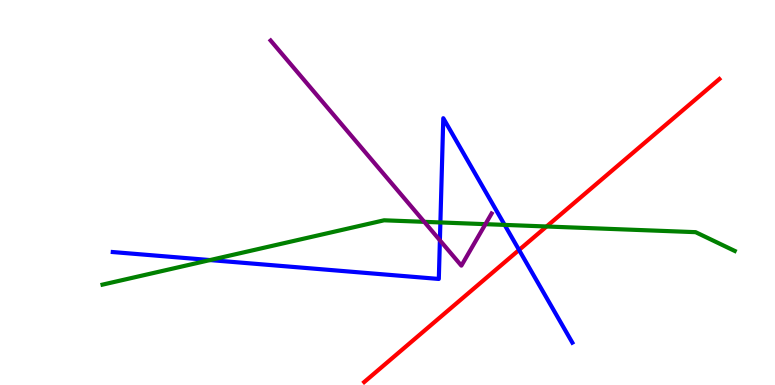[{'lines': ['blue', 'red'], 'intersections': [{'x': 6.7, 'y': 3.51}]}, {'lines': ['green', 'red'], 'intersections': [{'x': 7.05, 'y': 4.12}]}, {'lines': ['purple', 'red'], 'intersections': []}, {'lines': ['blue', 'green'], 'intersections': [{'x': 2.71, 'y': 3.24}, {'x': 5.68, 'y': 4.22}, {'x': 6.51, 'y': 4.16}]}, {'lines': ['blue', 'purple'], 'intersections': [{'x': 5.68, 'y': 3.76}]}, {'lines': ['green', 'purple'], 'intersections': [{'x': 5.47, 'y': 4.24}, {'x': 6.26, 'y': 4.18}]}]